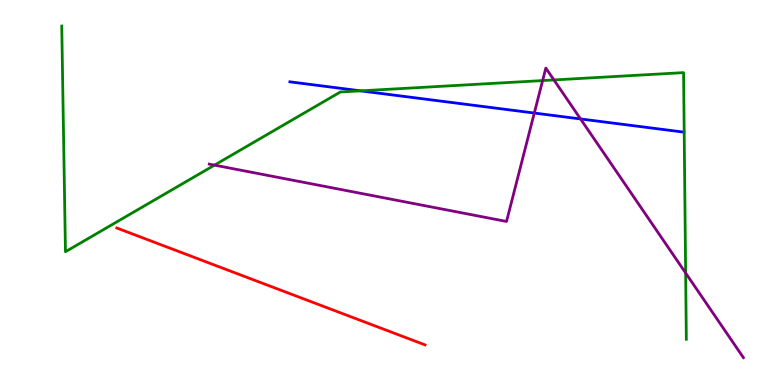[{'lines': ['blue', 'red'], 'intersections': []}, {'lines': ['green', 'red'], 'intersections': []}, {'lines': ['purple', 'red'], 'intersections': []}, {'lines': ['blue', 'green'], 'intersections': [{'x': 4.65, 'y': 7.64}]}, {'lines': ['blue', 'purple'], 'intersections': [{'x': 6.89, 'y': 7.06}, {'x': 7.49, 'y': 6.91}]}, {'lines': ['green', 'purple'], 'intersections': [{'x': 2.77, 'y': 5.71}, {'x': 7.0, 'y': 7.91}, {'x': 7.15, 'y': 7.92}, {'x': 8.85, 'y': 2.91}]}]